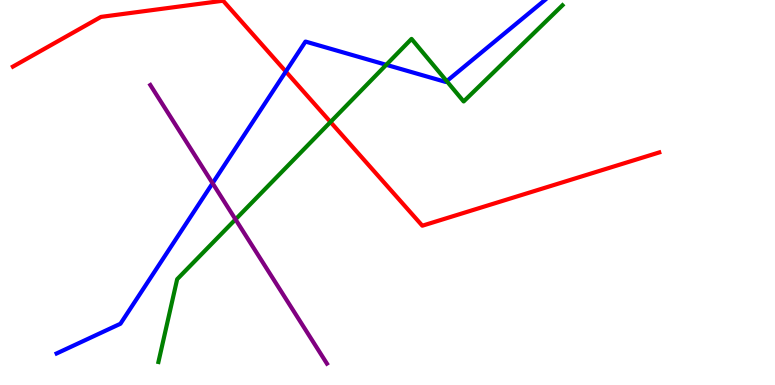[{'lines': ['blue', 'red'], 'intersections': [{'x': 3.69, 'y': 8.14}]}, {'lines': ['green', 'red'], 'intersections': [{'x': 4.26, 'y': 6.83}]}, {'lines': ['purple', 'red'], 'intersections': []}, {'lines': ['blue', 'green'], 'intersections': [{'x': 4.98, 'y': 8.32}, {'x': 5.76, 'y': 7.89}]}, {'lines': ['blue', 'purple'], 'intersections': [{'x': 2.74, 'y': 5.24}]}, {'lines': ['green', 'purple'], 'intersections': [{'x': 3.04, 'y': 4.3}]}]